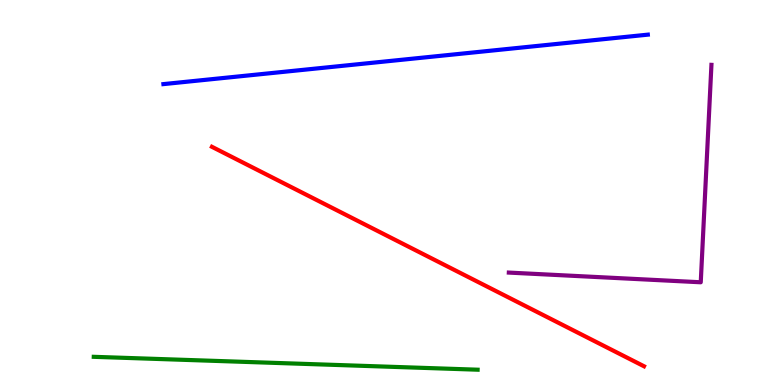[{'lines': ['blue', 'red'], 'intersections': []}, {'lines': ['green', 'red'], 'intersections': []}, {'lines': ['purple', 'red'], 'intersections': []}, {'lines': ['blue', 'green'], 'intersections': []}, {'lines': ['blue', 'purple'], 'intersections': []}, {'lines': ['green', 'purple'], 'intersections': []}]